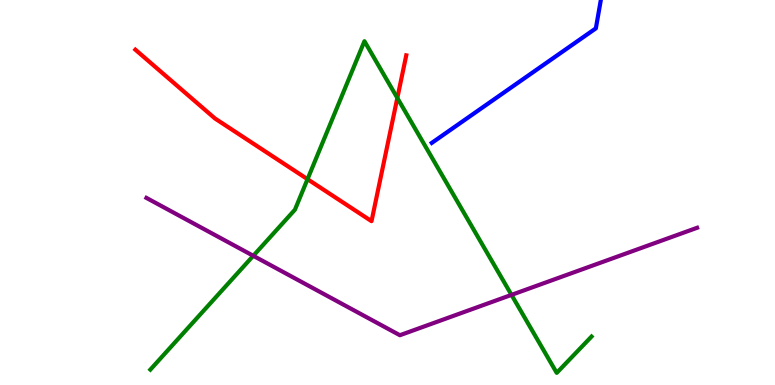[{'lines': ['blue', 'red'], 'intersections': []}, {'lines': ['green', 'red'], 'intersections': [{'x': 3.97, 'y': 5.35}, {'x': 5.13, 'y': 7.46}]}, {'lines': ['purple', 'red'], 'intersections': []}, {'lines': ['blue', 'green'], 'intersections': []}, {'lines': ['blue', 'purple'], 'intersections': []}, {'lines': ['green', 'purple'], 'intersections': [{'x': 3.27, 'y': 3.36}, {'x': 6.6, 'y': 2.34}]}]